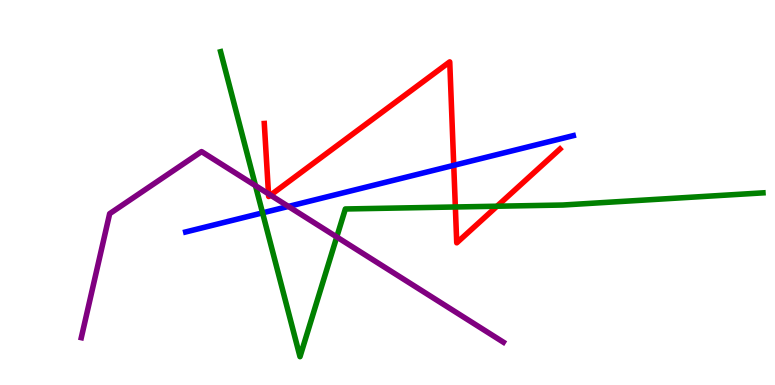[{'lines': ['blue', 'red'], 'intersections': [{'x': 5.85, 'y': 5.71}]}, {'lines': ['green', 'red'], 'intersections': [{'x': 5.88, 'y': 4.62}, {'x': 6.41, 'y': 4.64}]}, {'lines': ['purple', 'red'], 'intersections': [{'x': 3.46, 'y': 4.96}, {'x': 3.49, 'y': 4.93}]}, {'lines': ['blue', 'green'], 'intersections': [{'x': 3.39, 'y': 4.47}]}, {'lines': ['blue', 'purple'], 'intersections': [{'x': 3.72, 'y': 4.64}]}, {'lines': ['green', 'purple'], 'intersections': [{'x': 3.3, 'y': 5.18}, {'x': 4.35, 'y': 3.84}]}]